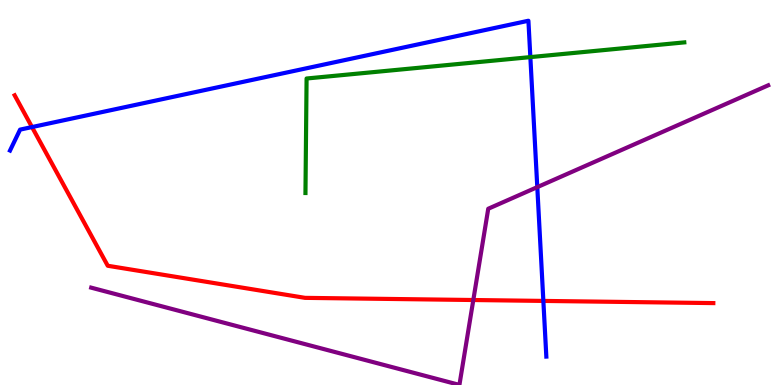[{'lines': ['blue', 'red'], 'intersections': [{'x': 0.413, 'y': 6.7}, {'x': 7.01, 'y': 2.18}]}, {'lines': ['green', 'red'], 'intersections': []}, {'lines': ['purple', 'red'], 'intersections': [{'x': 6.11, 'y': 2.21}]}, {'lines': ['blue', 'green'], 'intersections': [{'x': 6.84, 'y': 8.52}]}, {'lines': ['blue', 'purple'], 'intersections': [{'x': 6.93, 'y': 5.14}]}, {'lines': ['green', 'purple'], 'intersections': []}]